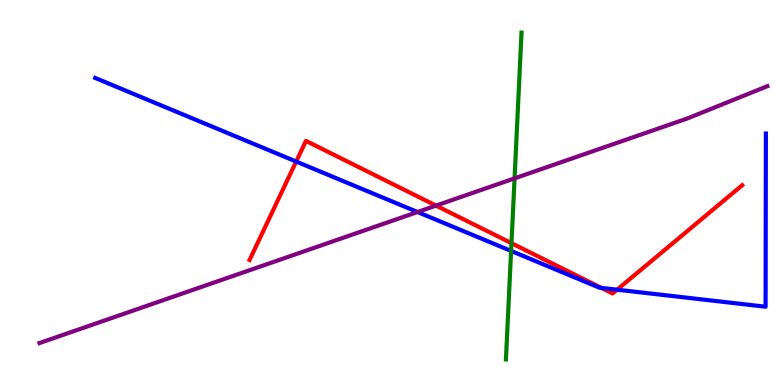[{'lines': ['blue', 'red'], 'intersections': [{'x': 3.82, 'y': 5.8}, {'x': 7.76, 'y': 2.52}, {'x': 7.96, 'y': 2.48}]}, {'lines': ['green', 'red'], 'intersections': [{'x': 6.6, 'y': 3.68}]}, {'lines': ['purple', 'red'], 'intersections': [{'x': 5.63, 'y': 4.66}]}, {'lines': ['blue', 'green'], 'intersections': [{'x': 6.59, 'y': 3.48}]}, {'lines': ['blue', 'purple'], 'intersections': [{'x': 5.39, 'y': 4.49}]}, {'lines': ['green', 'purple'], 'intersections': [{'x': 6.64, 'y': 5.37}]}]